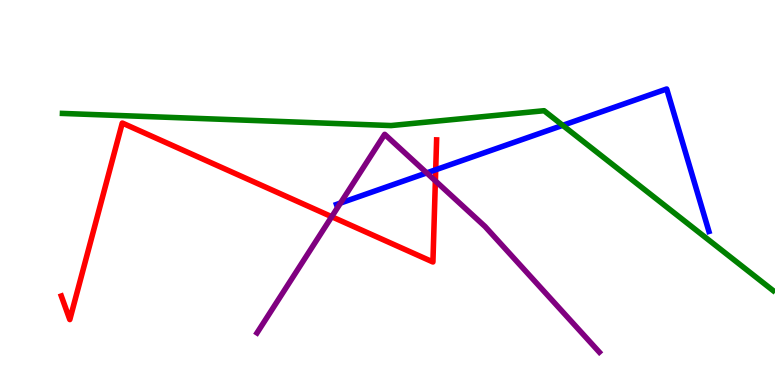[{'lines': ['blue', 'red'], 'intersections': [{'x': 5.62, 'y': 5.59}]}, {'lines': ['green', 'red'], 'intersections': []}, {'lines': ['purple', 'red'], 'intersections': [{'x': 4.28, 'y': 4.37}, {'x': 5.62, 'y': 5.3}]}, {'lines': ['blue', 'green'], 'intersections': [{'x': 7.26, 'y': 6.74}]}, {'lines': ['blue', 'purple'], 'intersections': [{'x': 4.39, 'y': 4.73}, {'x': 5.51, 'y': 5.51}]}, {'lines': ['green', 'purple'], 'intersections': []}]